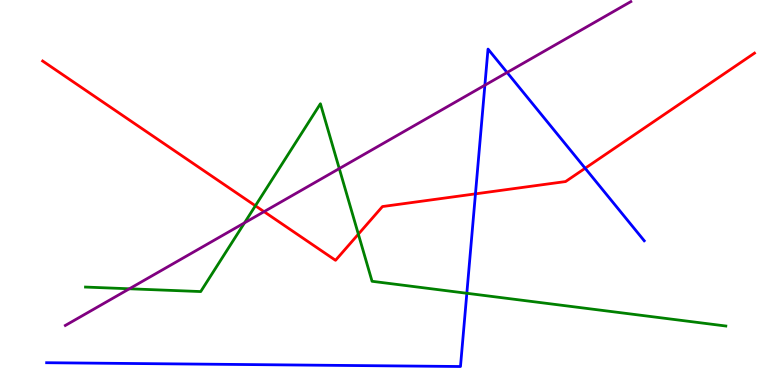[{'lines': ['blue', 'red'], 'intersections': [{'x': 6.13, 'y': 4.96}, {'x': 7.55, 'y': 5.63}]}, {'lines': ['green', 'red'], 'intersections': [{'x': 3.3, 'y': 4.66}, {'x': 4.62, 'y': 3.92}]}, {'lines': ['purple', 'red'], 'intersections': [{'x': 3.41, 'y': 4.5}]}, {'lines': ['blue', 'green'], 'intersections': [{'x': 6.02, 'y': 2.38}]}, {'lines': ['blue', 'purple'], 'intersections': [{'x': 6.26, 'y': 7.79}, {'x': 6.54, 'y': 8.12}]}, {'lines': ['green', 'purple'], 'intersections': [{'x': 1.67, 'y': 2.5}, {'x': 3.15, 'y': 4.21}, {'x': 4.38, 'y': 5.62}]}]